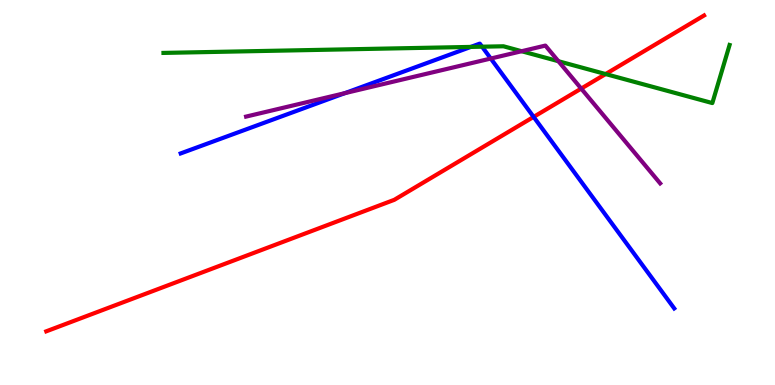[{'lines': ['blue', 'red'], 'intersections': [{'x': 6.89, 'y': 6.96}]}, {'lines': ['green', 'red'], 'intersections': [{'x': 7.81, 'y': 8.08}]}, {'lines': ['purple', 'red'], 'intersections': [{'x': 7.5, 'y': 7.7}]}, {'lines': ['blue', 'green'], 'intersections': [{'x': 6.08, 'y': 8.78}, {'x': 6.22, 'y': 8.79}]}, {'lines': ['blue', 'purple'], 'intersections': [{'x': 4.45, 'y': 7.58}, {'x': 6.33, 'y': 8.48}]}, {'lines': ['green', 'purple'], 'intersections': [{'x': 6.73, 'y': 8.67}, {'x': 7.21, 'y': 8.41}]}]